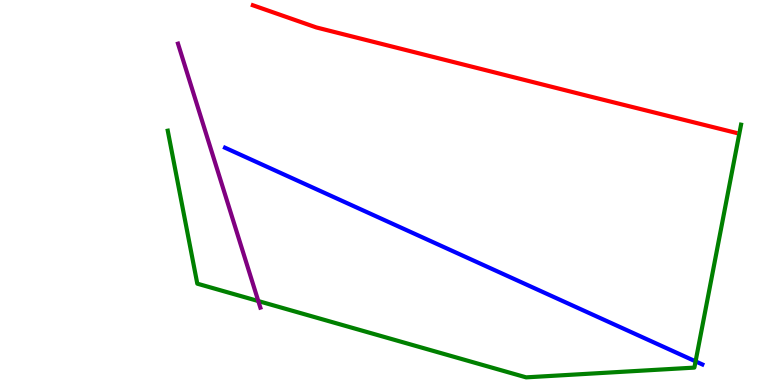[{'lines': ['blue', 'red'], 'intersections': []}, {'lines': ['green', 'red'], 'intersections': []}, {'lines': ['purple', 'red'], 'intersections': []}, {'lines': ['blue', 'green'], 'intersections': [{'x': 8.98, 'y': 0.614}]}, {'lines': ['blue', 'purple'], 'intersections': []}, {'lines': ['green', 'purple'], 'intersections': [{'x': 3.33, 'y': 2.18}]}]